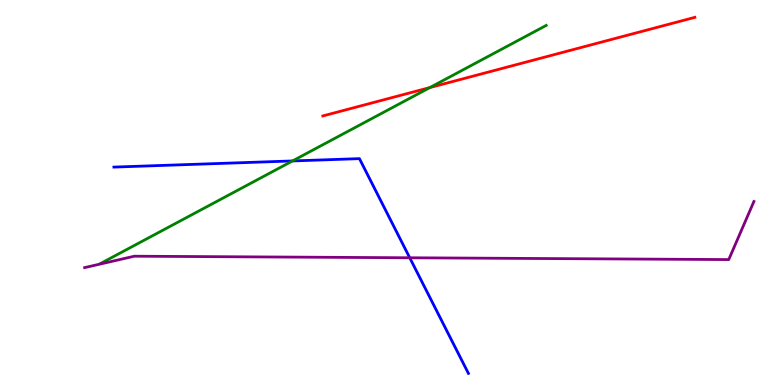[{'lines': ['blue', 'red'], 'intersections': []}, {'lines': ['green', 'red'], 'intersections': [{'x': 5.55, 'y': 7.73}]}, {'lines': ['purple', 'red'], 'intersections': []}, {'lines': ['blue', 'green'], 'intersections': [{'x': 3.77, 'y': 5.82}]}, {'lines': ['blue', 'purple'], 'intersections': [{'x': 5.29, 'y': 3.3}]}, {'lines': ['green', 'purple'], 'intersections': []}]